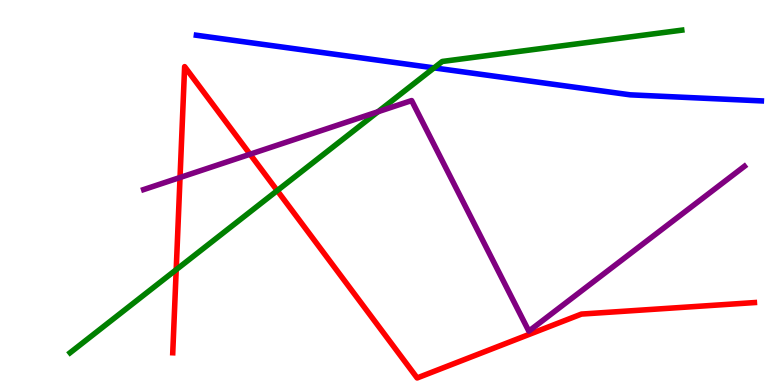[{'lines': ['blue', 'red'], 'intersections': []}, {'lines': ['green', 'red'], 'intersections': [{'x': 2.27, 'y': 3.0}, {'x': 3.58, 'y': 5.05}]}, {'lines': ['purple', 'red'], 'intersections': [{'x': 2.32, 'y': 5.39}, {'x': 3.23, 'y': 5.99}]}, {'lines': ['blue', 'green'], 'intersections': [{'x': 5.6, 'y': 8.24}]}, {'lines': ['blue', 'purple'], 'intersections': []}, {'lines': ['green', 'purple'], 'intersections': [{'x': 4.88, 'y': 7.1}]}]